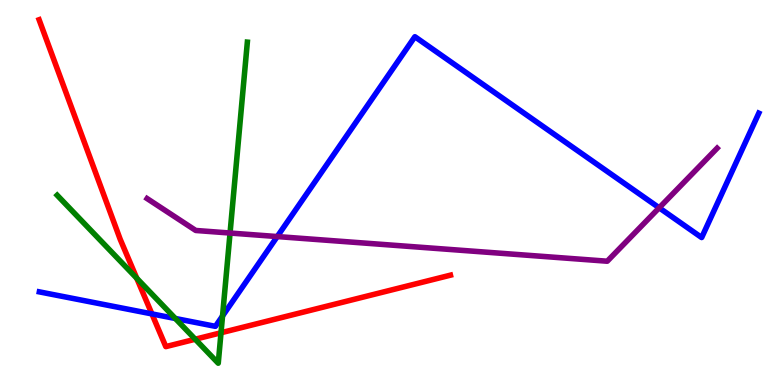[{'lines': ['blue', 'red'], 'intersections': [{'x': 1.96, 'y': 1.85}]}, {'lines': ['green', 'red'], 'intersections': [{'x': 1.76, 'y': 2.77}, {'x': 2.52, 'y': 1.19}, {'x': 2.85, 'y': 1.36}]}, {'lines': ['purple', 'red'], 'intersections': []}, {'lines': ['blue', 'green'], 'intersections': [{'x': 2.26, 'y': 1.73}, {'x': 2.87, 'y': 1.79}]}, {'lines': ['blue', 'purple'], 'intersections': [{'x': 3.58, 'y': 3.86}, {'x': 8.51, 'y': 4.6}]}, {'lines': ['green', 'purple'], 'intersections': [{'x': 2.97, 'y': 3.95}]}]